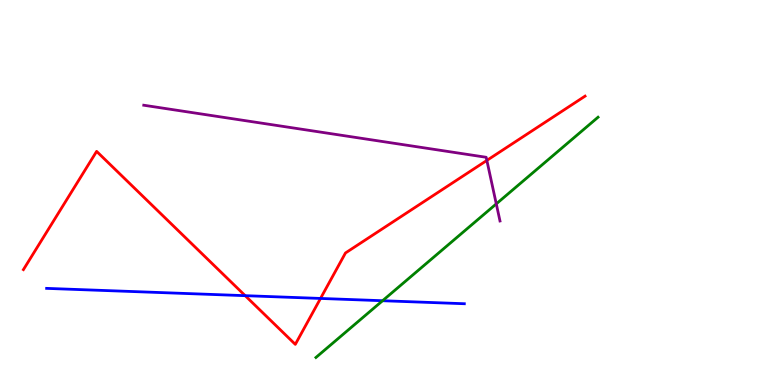[{'lines': ['blue', 'red'], 'intersections': [{'x': 3.16, 'y': 2.32}, {'x': 4.14, 'y': 2.25}]}, {'lines': ['green', 'red'], 'intersections': []}, {'lines': ['purple', 'red'], 'intersections': [{'x': 6.28, 'y': 5.83}]}, {'lines': ['blue', 'green'], 'intersections': [{'x': 4.94, 'y': 2.19}]}, {'lines': ['blue', 'purple'], 'intersections': []}, {'lines': ['green', 'purple'], 'intersections': [{'x': 6.4, 'y': 4.7}]}]